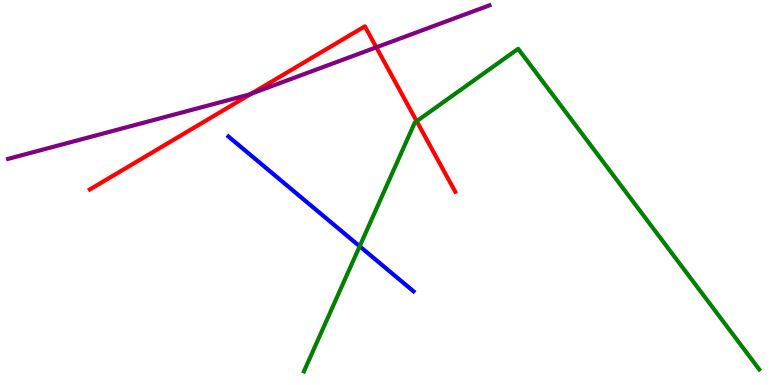[{'lines': ['blue', 'red'], 'intersections': []}, {'lines': ['green', 'red'], 'intersections': [{'x': 5.38, 'y': 6.85}]}, {'lines': ['purple', 'red'], 'intersections': [{'x': 3.24, 'y': 7.57}, {'x': 4.86, 'y': 8.77}]}, {'lines': ['blue', 'green'], 'intersections': [{'x': 4.64, 'y': 3.6}]}, {'lines': ['blue', 'purple'], 'intersections': []}, {'lines': ['green', 'purple'], 'intersections': []}]